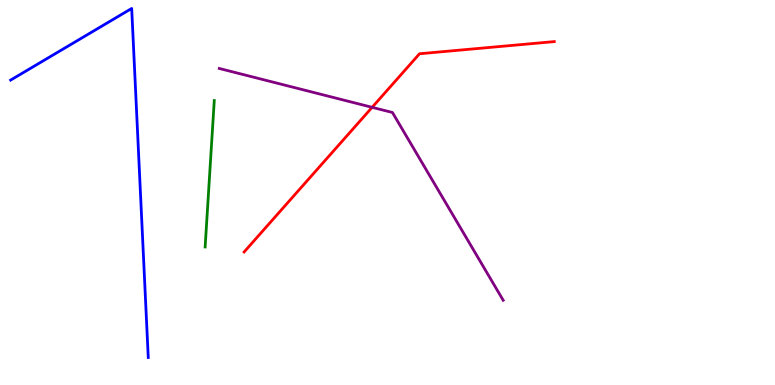[{'lines': ['blue', 'red'], 'intersections': []}, {'lines': ['green', 'red'], 'intersections': []}, {'lines': ['purple', 'red'], 'intersections': [{'x': 4.8, 'y': 7.21}]}, {'lines': ['blue', 'green'], 'intersections': []}, {'lines': ['blue', 'purple'], 'intersections': []}, {'lines': ['green', 'purple'], 'intersections': []}]